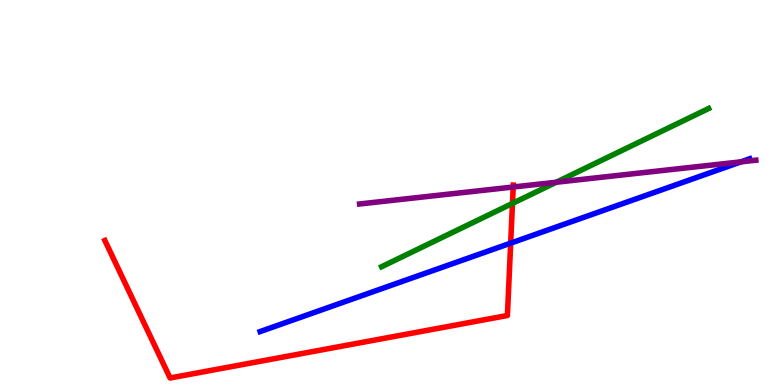[{'lines': ['blue', 'red'], 'intersections': [{'x': 6.59, 'y': 3.68}]}, {'lines': ['green', 'red'], 'intersections': [{'x': 6.61, 'y': 4.72}]}, {'lines': ['purple', 'red'], 'intersections': [{'x': 6.62, 'y': 5.14}]}, {'lines': ['blue', 'green'], 'intersections': []}, {'lines': ['blue', 'purple'], 'intersections': [{'x': 9.56, 'y': 5.8}]}, {'lines': ['green', 'purple'], 'intersections': [{'x': 7.18, 'y': 5.27}]}]